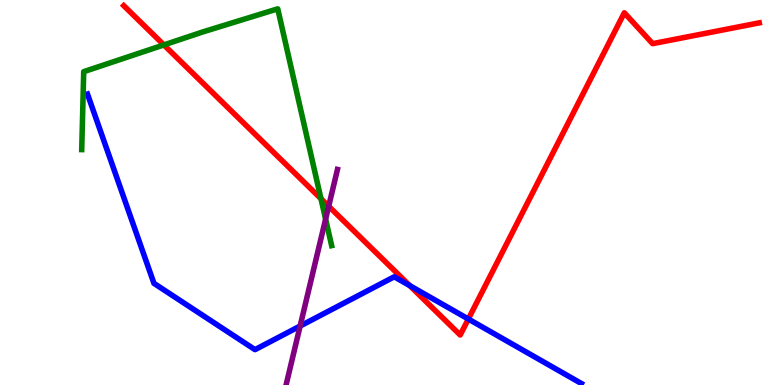[{'lines': ['blue', 'red'], 'intersections': [{'x': 5.29, 'y': 2.58}, {'x': 6.04, 'y': 1.71}]}, {'lines': ['green', 'red'], 'intersections': [{'x': 2.11, 'y': 8.83}, {'x': 4.14, 'y': 4.84}]}, {'lines': ['purple', 'red'], 'intersections': [{'x': 4.24, 'y': 4.64}]}, {'lines': ['blue', 'green'], 'intersections': []}, {'lines': ['blue', 'purple'], 'intersections': [{'x': 3.87, 'y': 1.53}]}, {'lines': ['green', 'purple'], 'intersections': [{'x': 4.2, 'y': 4.31}]}]